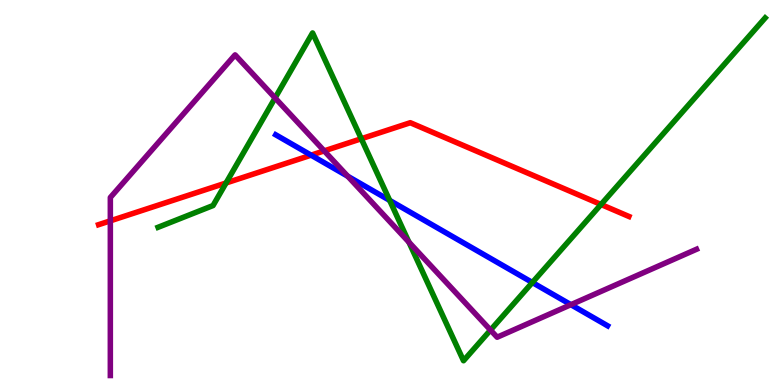[{'lines': ['blue', 'red'], 'intersections': [{'x': 4.01, 'y': 5.97}]}, {'lines': ['green', 'red'], 'intersections': [{'x': 2.92, 'y': 5.25}, {'x': 4.66, 'y': 6.4}, {'x': 7.75, 'y': 4.69}]}, {'lines': ['purple', 'red'], 'intersections': [{'x': 1.42, 'y': 4.26}, {'x': 4.18, 'y': 6.08}]}, {'lines': ['blue', 'green'], 'intersections': [{'x': 5.03, 'y': 4.8}, {'x': 6.87, 'y': 2.66}]}, {'lines': ['blue', 'purple'], 'intersections': [{'x': 4.49, 'y': 5.42}, {'x': 7.37, 'y': 2.09}]}, {'lines': ['green', 'purple'], 'intersections': [{'x': 3.55, 'y': 7.46}, {'x': 5.28, 'y': 3.71}, {'x': 6.33, 'y': 1.43}]}]